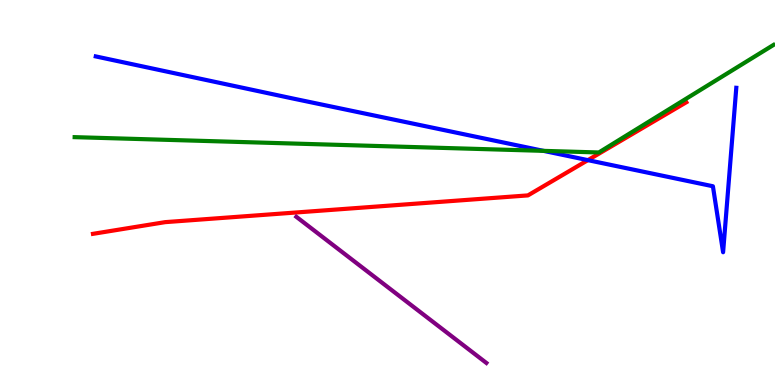[{'lines': ['blue', 'red'], 'intersections': [{'x': 7.59, 'y': 5.84}]}, {'lines': ['green', 'red'], 'intersections': []}, {'lines': ['purple', 'red'], 'intersections': []}, {'lines': ['blue', 'green'], 'intersections': [{'x': 7.01, 'y': 6.08}]}, {'lines': ['blue', 'purple'], 'intersections': []}, {'lines': ['green', 'purple'], 'intersections': []}]